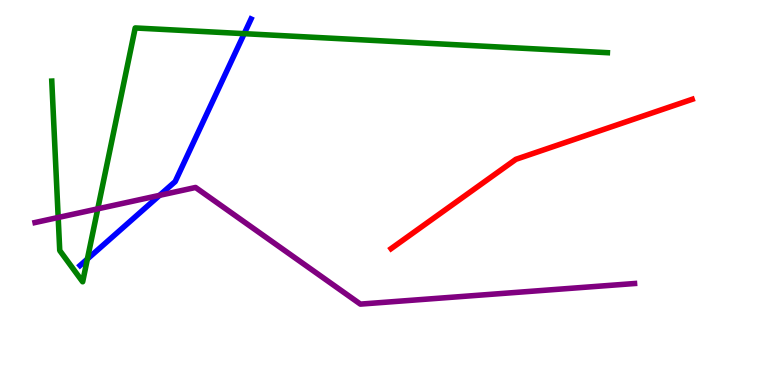[{'lines': ['blue', 'red'], 'intersections': []}, {'lines': ['green', 'red'], 'intersections': []}, {'lines': ['purple', 'red'], 'intersections': []}, {'lines': ['blue', 'green'], 'intersections': [{'x': 1.13, 'y': 3.27}, {'x': 3.15, 'y': 9.13}]}, {'lines': ['blue', 'purple'], 'intersections': [{'x': 2.06, 'y': 4.93}]}, {'lines': ['green', 'purple'], 'intersections': [{'x': 0.751, 'y': 4.35}, {'x': 1.26, 'y': 4.58}]}]